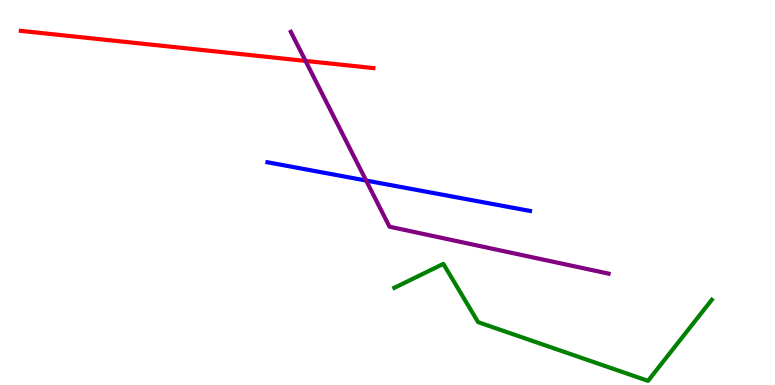[{'lines': ['blue', 'red'], 'intersections': []}, {'lines': ['green', 'red'], 'intersections': []}, {'lines': ['purple', 'red'], 'intersections': [{'x': 3.94, 'y': 8.42}]}, {'lines': ['blue', 'green'], 'intersections': []}, {'lines': ['blue', 'purple'], 'intersections': [{'x': 4.72, 'y': 5.31}]}, {'lines': ['green', 'purple'], 'intersections': []}]